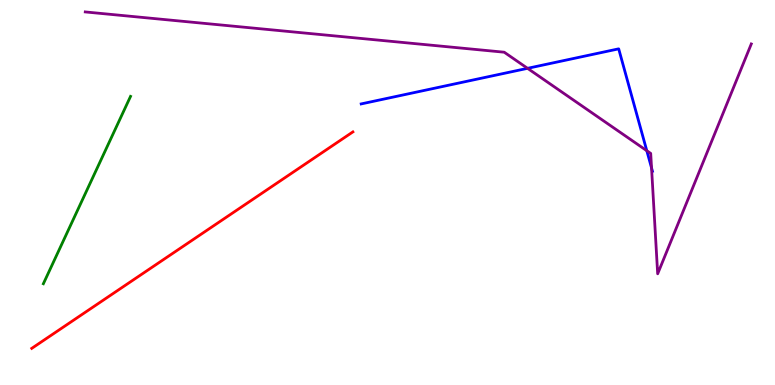[{'lines': ['blue', 'red'], 'intersections': []}, {'lines': ['green', 'red'], 'intersections': []}, {'lines': ['purple', 'red'], 'intersections': []}, {'lines': ['blue', 'green'], 'intersections': []}, {'lines': ['blue', 'purple'], 'intersections': [{'x': 6.81, 'y': 8.23}, {'x': 8.35, 'y': 6.09}, {'x': 8.41, 'y': 5.64}]}, {'lines': ['green', 'purple'], 'intersections': []}]